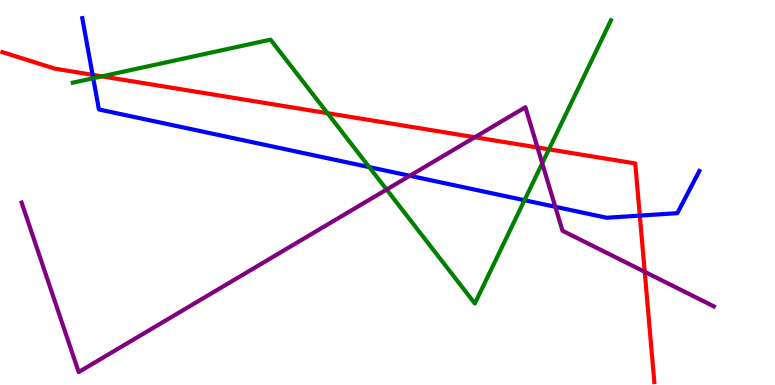[{'lines': ['blue', 'red'], 'intersections': [{'x': 1.19, 'y': 8.06}, {'x': 8.26, 'y': 4.4}]}, {'lines': ['green', 'red'], 'intersections': [{'x': 1.31, 'y': 8.02}, {'x': 4.23, 'y': 7.06}, {'x': 7.08, 'y': 6.12}]}, {'lines': ['purple', 'red'], 'intersections': [{'x': 6.13, 'y': 6.44}, {'x': 6.94, 'y': 6.17}, {'x': 8.32, 'y': 2.94}]}, {'lines': ['blue', 'green'], 'intersections': [{'x': 1.2, 'y': 7.97}, {'x': 4.76, 'y': 5.66}, {'x': 6.77, 'y': 4.8}]}, {'lines': ['blue', 'purple'], 'intersections': [{'x': 5.29, 'y': 5.43}, {'x': 7.17, 'y': 4.63}]}, {'lines': ['green', 'purple'], 'intersections': [{'x': 4.99, 'y': 5.08}, {'x': 7.0, 'y': 5.76}]}]